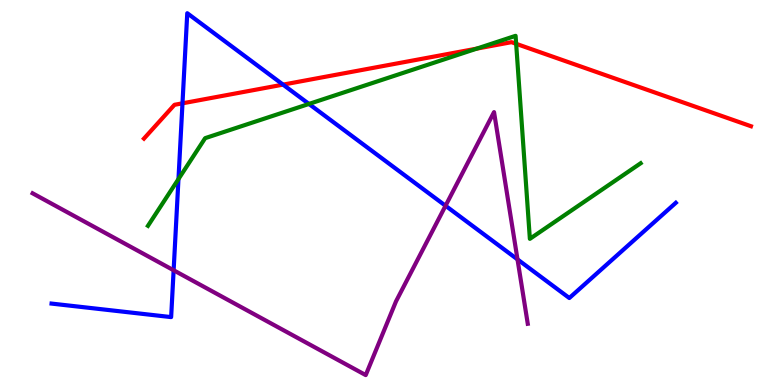[{'lines': ['blue', 'red'], 'intersections': [{'x': 2.35, 'y': 7.32}, {'x': 3.65, 'y': 7.8}]}, {'lines': ['green', 'red'], 'intersections': [{'x': 6.15, 'y': 8.74}, {'x': 6.66, 'y': 8.86}]}, {'lines': ['purple', 'red'], 'intersections': []}, {'lines': ['blue', 'green'], 'intersections': [{'x': 2.3, 'y': 5.35}, {'x': 3.99, 'y': 7.3}]}, {'lines': ['blue', 'purple'], 'intersections': [{'x': 2.24, 'y': 2.98}, {'x': 5.75, 'y': 4.66}, {'x': 6.68, 'y': 3.26}]}, {'lines': ['green', 'purple'], 'intersections': []}]